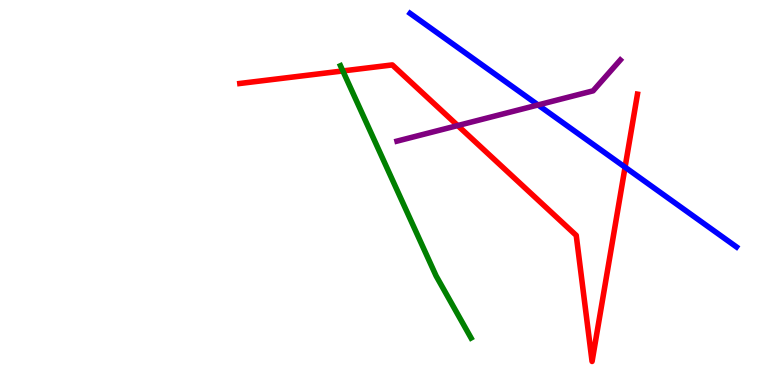[{'lines': ['blue', 'red'], 'intersections': [{'x': 8.07, 'y': 5.66}]}, {'lines': ['green', 'red'], 'intersections': [{'x': 4.42, 'y': 8.16}]}, {'lines': ['purple', 'red'], 'intersections': [{'x': 5.91, 'y': 6.74}]}, {'lines': ['blue', 'green'], 'intersections': []}, {'lines': ['blue', 'purple'], 'intersections': [{'x': 6.94, 'y': 7.27}]}, {'lines': ['green', 'purple'], 'intersections': []}]